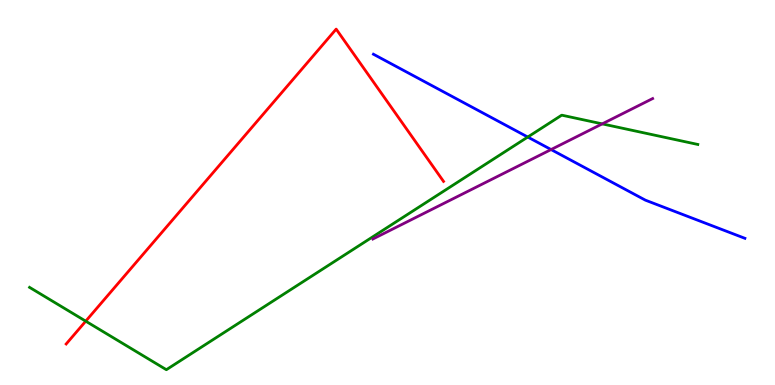[{'lines': ['blue', 'red'], 'intersections': []}, {'lines': ['green', 'red'], 'intersections': [{'x': 1.11, 'y': 1.66}]}, {'lines': ['purple', 'red'], 'intersections': []}, {'lines': ['blue', 'green'], 'intersections': [{'x': 6.81, 'y': 6.44}]}, {'lines': ['blue', 'purple'], 'intersections': [{'x': 7.11, 'y': 6.12}]}, {'lines': ['green', 'purple'], 'intersections': [{'x': 7.77, 'y': 6.78}]}]